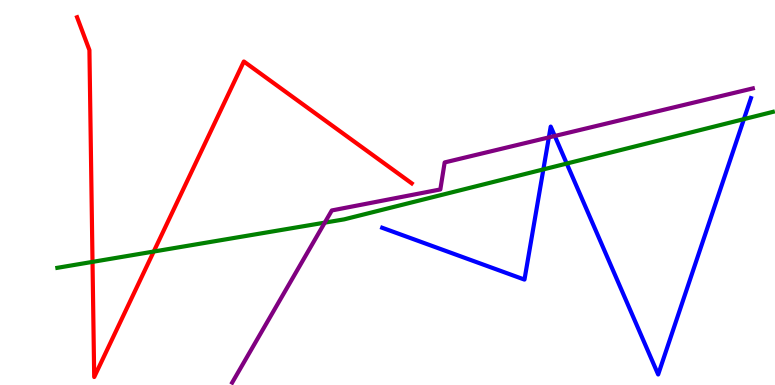[{'lines': ['blue', 'red'], 'intersections': []}, {'lines': ['green', 'red'], 'intersections': [{'x': 1.19, 'y': 3.2}, {'x': 1.98, 'y': 3.47}]}, {'lines': ['purple', 'red'], 'intersections': []}, {'lines': ['blue', 'green'], 'intersections': [{'x': 7.01, 'y': 5.6}, {'x': 7.31, 'y': 5.75}, {'x': 9.6, 'y': 6.91}]}, {'lines': ['blue', 'purple'], 'intersections': [{'x': 7.08, 'y': 6.43}, {'x': 7.16, 'y': 6.47}]}, {'lines': ['green', 'purple'], 'intersections': [{'x': 4.19, 'y': 4.22}]}]